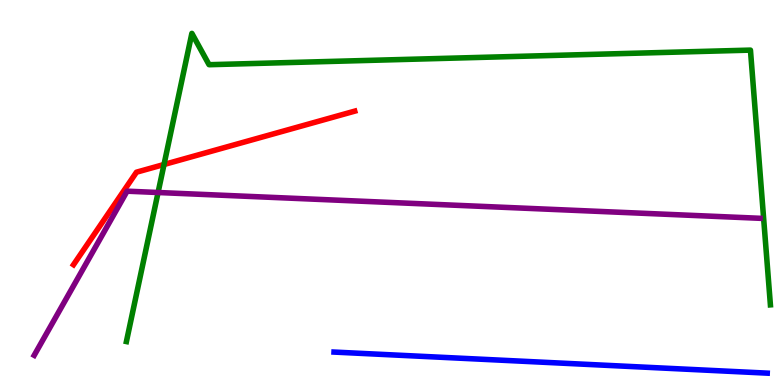[{'lines': ['blue', 'red'], 'intersections': []}, {'lines': ['green', 'red'], 'intersections': [{'x': 2.12, 'y': 5.73}]}, {'lines': ['purple', 'red'], 'intersections': []}, {'lines': ['blue', 'green'], 'intersections': []}, {'lines': ['blue', 'purple'], 'intersections': []}, {'lines': ['green', 'purple'], 'intersections': [{'x': 2.04, 'y': 5.0}]}]